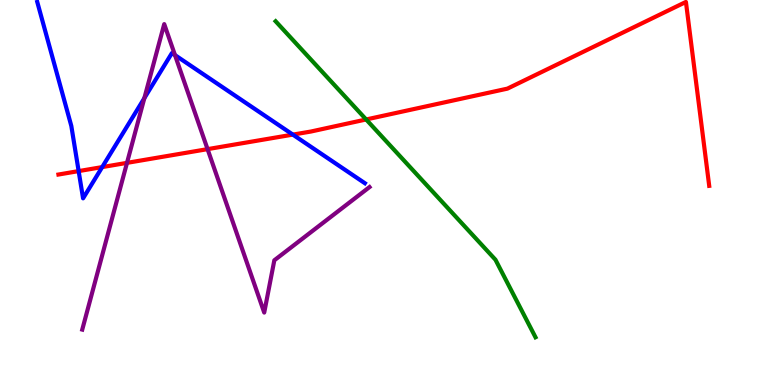[{'lines': ['blue', 'red'], 'intersections': [{'x': 1.01, 'y': 5.56}, {'x': 1.32, 'y': 5.66}, {'x': 3.78, 'y': 6.5}]}, {'lines': ['green', 'red'], 'intersections': [{'x': 4.72, 'y': 6.9}]}, {'lines': ['purple', 'red'], 'intersections': [{'x': 1.64, 'y': 5.77}, {'x': 2.68, 'y': 6.13}]}, {'lines': ['blue', 'green'], 'intersections': []}, {'lines': ['blue', 'purple'], 'intersections': [{'x': 1.86, 'y': 7.45}, {'x': 2.26, 'y': 8.57}]}, {'lines': ['green', 'purple'], 'intersections': []}]